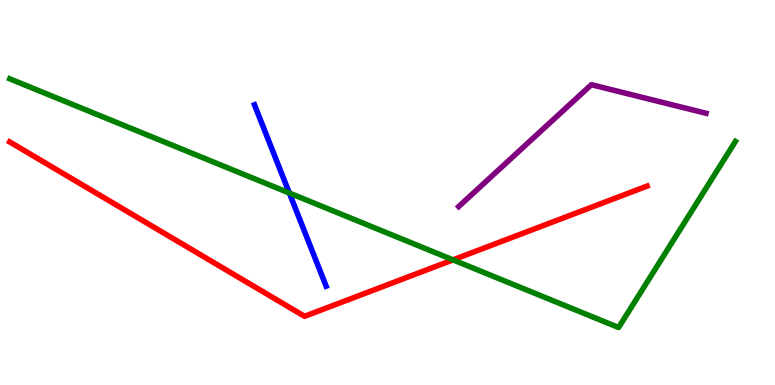[{'lines': ['blue', 'red'], 'intersections': []}, {'lines': ['green', 'red'], 'intersections': [{'x': 5.85, 'y': 3.25}]}, {'lines': ['purple', 'red'], 'intersections': []}, {'lines': ['blue', 'green'], 'intersections': [{'x': 3.73, 'y': 4.99}]}, {'lines': ['blue', 'purple'], 'intersections': []}, {'lines': ['green', 'purple'], 'intersections': []}]